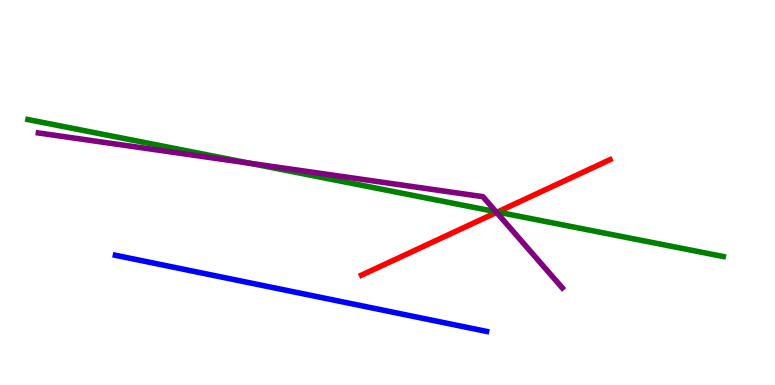[{'lines': ['blue', 'red'], 'intersections': []}, {'lines': ['green', 'red'], 'intersections': [{'x': 6.42, 'y': 4.49}]}, {'lines': ['purple', 'red'], 'intersections': [{'x': 6.41, 'y': 4.48}]}, {'lines': ['blue', 'green'], 'intersections': []}, {'lines': ['blue', 'purple'], 'intersections': []}, {'lines': ['green', 'purple'], 'intersections': [{'x': 3.22, 'y': 5.76}, {'x': 6.4, 'y': 4.5}]}]